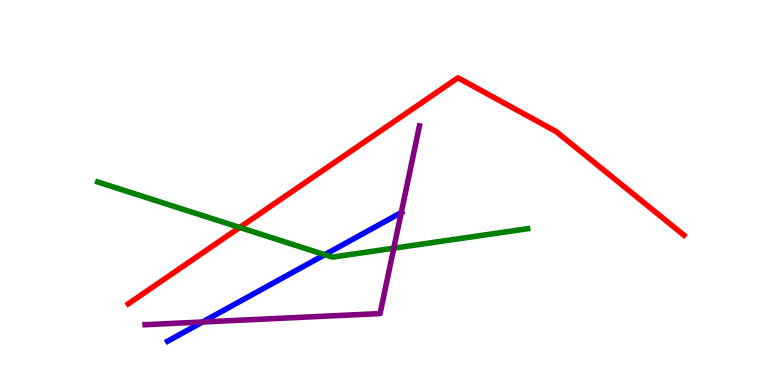[{'lines': ['blue', 'red'], 'intersections': []}, {'lines': ['green', 'red'], 'intersections': [{'x': 3.09, 'y': 4.09}]}, {'lines': ['purple', 'red'], 'intersections': []}, {'lines': ['blue', 'green'], 'intersections': [{'x': 4.19, 'y': 3.38}]}, {'lines': ['blue', 'purple'], 'intersections': [{'x': 2.61, 'y': 1.64}, {'x': 5.18, 'y': 4.48}]}, {'lines': ['green', 'purple'], 'intersections': [{'x': 5.08, 'y': 3.55}]}]